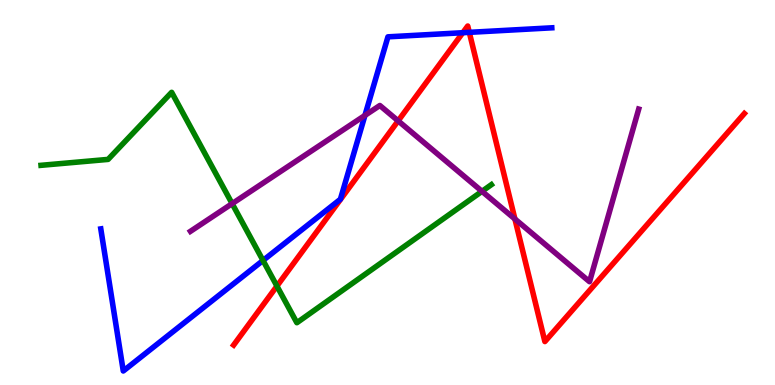[{'lines': ['blue', 'red'], 'intersections': [{'x': 5.97, 'y': 9.15}, {'x': 6.06, 'y': 9.16}]}, {'lines': ['green', 'red'], 'intersections': [{'x': 3.57, 'y': 2.57}]}, {'lines': ['purple', 'red'], 'intersections': [{'x': 5.14, 'y': 6.86}, {'x': 6.64, 'y': 4.31}]}, {'lines': ['blue', 'green'], 'intersections': [{'x': 3.39, 'y': 3.23}]}, {'lines': ['blue', 'purple'], 'intersections': [{'x': 4.71, 'y': 7.0}]}, {'lines': ['green', 'purple'], 'intersections': [{'x': 3.0, 'y': 4.71}, {'x': 6.22, 'y': 5.03}]}]